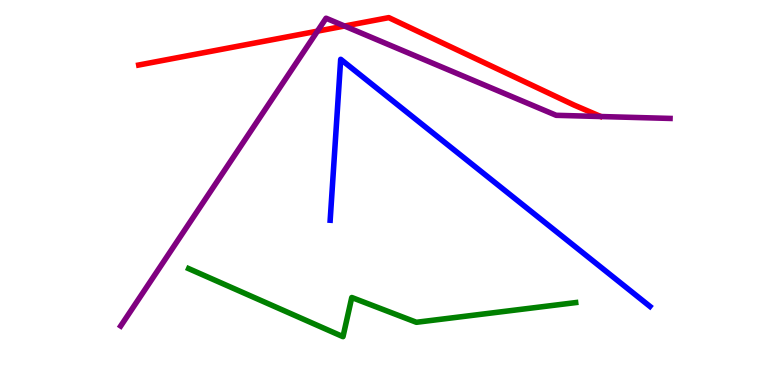[{'lines': ['blue', 'red'], 'intersections': []}, {'lines': ['green', 'red'], 'intersections': []}, {'lines': ['purple', 'red'], 'intersections': [{'x': 4.1, 'y': 9.19}, {'x': 4.45, 'y': 9.32}]}, {'lines': ['blue', 'green'], 'intersections': []}, {'lines': ['blue', 'purple'], 'intersections': []}, {'lines': ['green', 'purple'], 'intersections': []}]